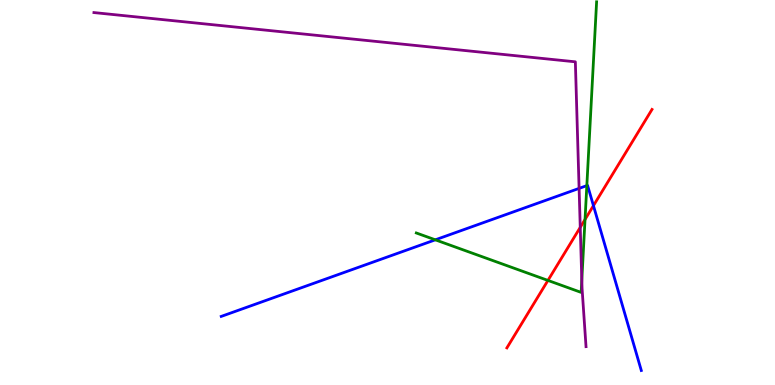[{'lines': ['blue', 'red'], 'intersections': [{'x': 7.66, 'y': 4.66}]}, {'lines': ['green', 'red'], 'intersections': [{'x': 7.07, 'y': 2.72}, {'x': 7.55, 'y': 4.3}]}, {'lines': ['purple', 'red'], 'intersections': [{'x': 7.49, 'y': 4.09}]}, {'lines': ['blue', 'green'], 'intersections': [{'x': 5.62, 'y': 3.77}, {'x': 7.57, 'y': 5.18}]}, {'lines': ['blue', 'purple'], 'intersections': [{'x': 7.47, 'y': 5.11}]}, {'lines': ['green', 'purple'], 'intersections': [{'x': 7.51, 'y': 2.72}]}]